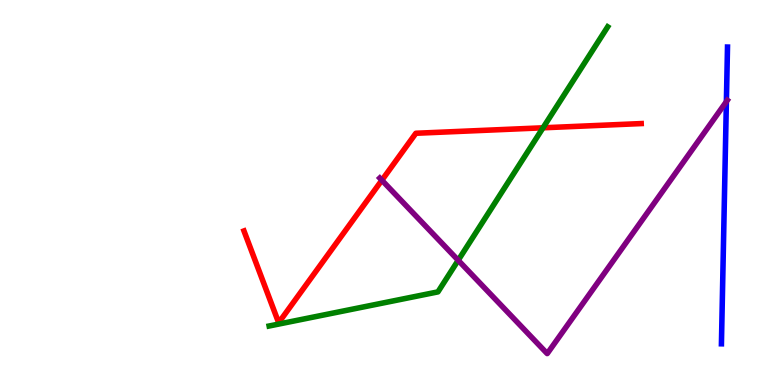[{'lines': ['blue', 'red'], 'intersections': []}, {'lines': ['green', 'red'], 'intersections': [{'x': 7.01, 'y': 6.68}]}, {'lines': ['purple', 'red'], 'intersections': [{'x': 4.93, 'y': 5.32}]}, {'lines': ['blue', 'green'], 'intersections': []}, {'lines': ['blue', 'purple'], 'intersections': [{'x': 9.37, 'y': 7.36}]}, {'lines': ['green', 'purple'], 'intersections': [{'x': 5.91, 'y': 3.24}]}]